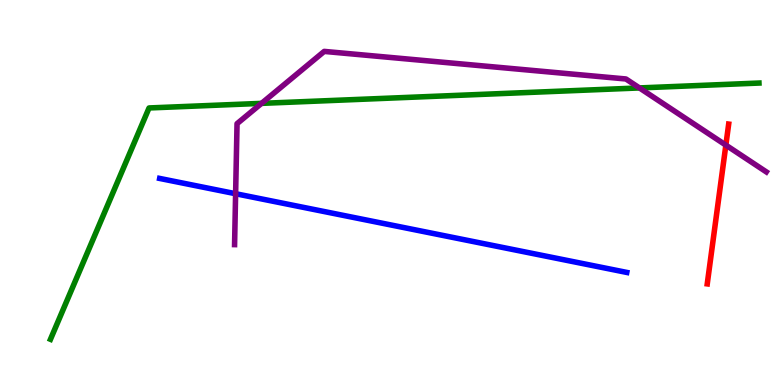[{'lines': ['blue', 'red'], 'intersections': []}, {'lines': ['green', 'red'], 'intersections': []}, {'lines': ['purple', 'red'], 'intersections': [{'x': 9.37, 'y': 6.23}]}, {'lines': ['blue', 'green'], 'intersections': []}, {'lines': ['blue', 'purple'], 'intersections': [{'x': 3.04, 'y': 4.97}]}, {'lines': ['green', 'purple'], 'intersections': [{'x': 3.37, 'y': 7.32}, {'x': 8.25, 'y': 7.72}]}]